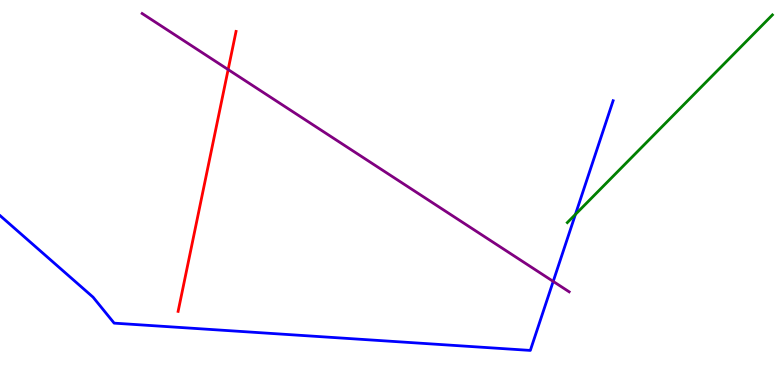[{'lines': ['blue', 'red'], 'intersections': []}, {'lines': ['green', 'red'], 'intersections': []}, {'lines': ['purple', 'red'], 'intersections': [{'x': 2.94, 'y': 8.19}]}, {'lines': ['blue', 'green'], 'intersections': [{'x': 7.42, 'y': 4.43}]}, {'lines': ['blue', 'purple'], 'intersections': [{'x': 7.14, 'y': 2.69}]}, {'lines': ['green', 'purple'], 'intersections': []}]